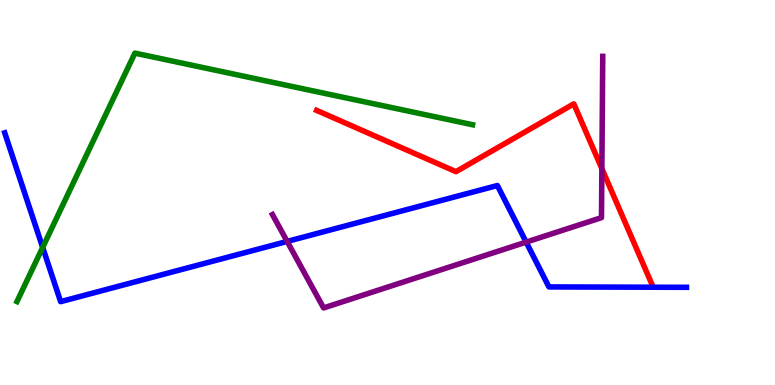[{'lines': ['blue', 'red'], 'intersections': []}, {'lines': ['green', 'red'], 'intersections': []}, {'lines': ['purple', 'red'], 'intersections': [{'x': 7.77, 'y': 5.62}]}, {'lines': ['blue', 'green'], 'intersections': [{'x': 0.551, 'y': 3.57}]}, {'lines': ['blue', 'purple'], 'intersections': [{'x': 3.71, 'y': 3.73}, {'x': 6.79, 'y': 3.71}]}, {'lines': ['green', 'purple'], 'intersections': []}]